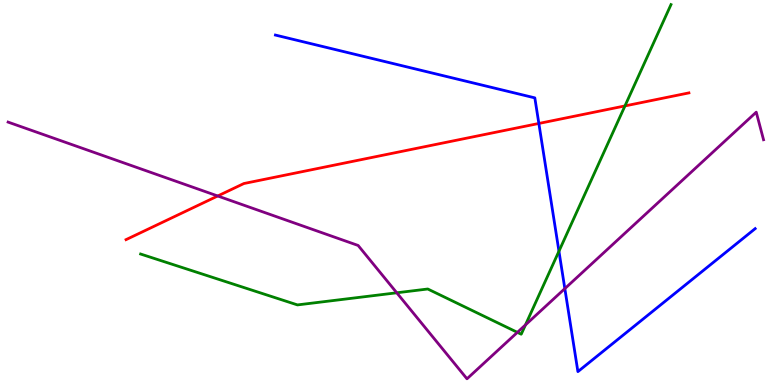[{'lines': ['blue', 'red'], 'intersections': [{'x': 6.95, 'y': 6.79}]}, {'lines': ['green', 'red'], 'intersections': [{'x': 8.06, 'y': 7.25}]}, {'lines': ['purple', 'red'], 'intersections': [{'x': 2.81, 'y': 4.91}]}, {'lines': ['blue', 'green'], 'intersections': [{'x': 7.21, 'y': 3.48}]}, {'lines': ['blue', 'purple'], 'intersections': [{'x': 7.29, 'y': 2.5}]}, {'lines': ['green', 'purple'], 'intersections': [{'x': 5.12, 'y': 2.4}, {'x': 6.68, 'y': 1.37}, {'x': 6.78, 'y': 1.56}]}]